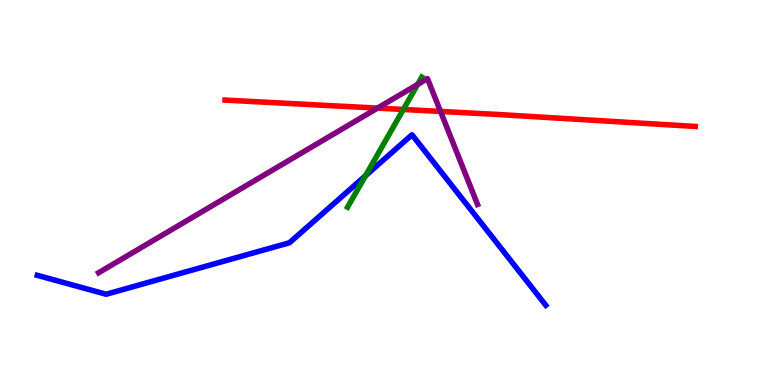[{'lines': ['blue', 'red'], 'intersections': []}, {'lines': ['green', 'red'], 'intersections': [{'x': 5.2, 'y': 7.16}]}, {'lines': ['purple', 'red'], 'intersections': [{'x': 4.87, 'y': 7.19}, {'x': 5.68, 'y': 7.11}]}, {'lines': ['blue', 'green'], 'intersections': [{'x': 4.72, 'y': 5.44}]}, {'lines': ['blue', 'purple'], 'intersections': []}, {'lines': ['green', 'purple'], 'intersections': [{'x': 5.39, 'y': 7.81}]}]